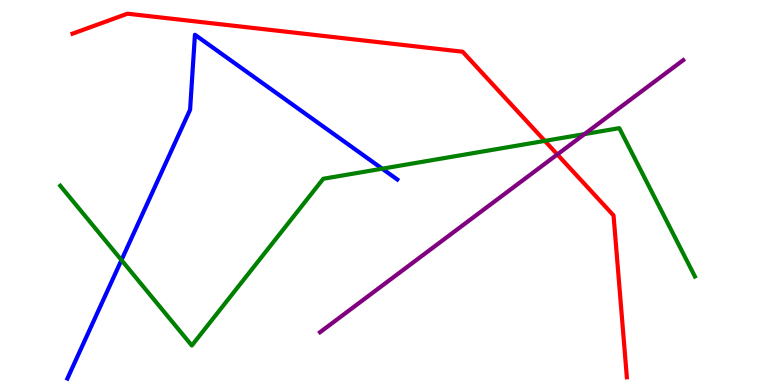[{'lines': ['blue', 'red'], 'intersections': []}, {'lines': ['green', 'red'], 'intersections': [{'x': 7.03, 'y': 6.34}]}, {'lines': ['purple', 'red'], 'intersections': [{'x': 7.19, 'y': 5.99}]}, {'lines': ['blue', 'green'], 'intersections': [{'x': 1.57, 'y': 3.24}, {'x': 4.93, 'y': 5.62}]}, {'lines': ['blue', 'purple'], 'intersections': []}, {'lines': ['green', 'purple'], 'intersections': [{'x': 7.54, 'y': 6.52}]}]